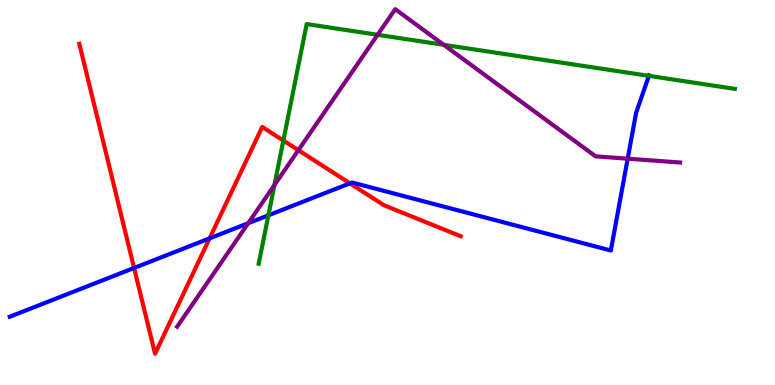[{'lines': ['blue', 'red'], 'intersections': [{'x': 1.73, 'y': 3.04}, {'x': 2.7, 'y': 3.81}, {'x': 4.51, 'y': 5.24}]}, {'lines': ['green', 'red'], 'intersections': [{'x': 3.66, 'y': 6.35}]}, {'lines': ['purple', 'red'], 'intersections': [{'x': 3.85, 'y': 6.1}]}, {'lines': ['blue', 'green'], 'intersections': [{'x': 3.46, 'y': 4.41}, {'x': 8.37, 'y': 8.03}]}, {'lines': ['blue', 'purple'], 'intersections': [{'x': 3.2, 'y': 4.2}, {'x': 8.1, 'y': 5.88}]}, {'lines': ['green', 'purple'], 'intersections': [{'x': 3.54, 'y': 5.2}, {'x': 4.87, 'y': 9.1}, {'x': 5.73, 'y': 8.84}]}]